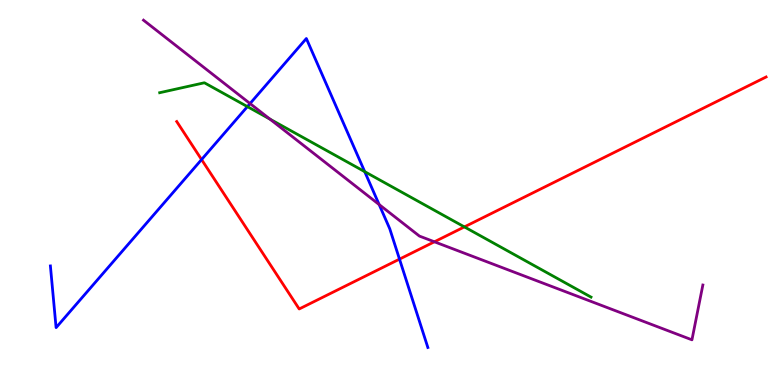[{'lines': ['blue', 'red'], 'intersections': [{'x': 2.6, 'y': 5.86}, {'x': 5.15, 'y': 3.27}]}, {'lines': ['green', 'red'], 'intersections': [{'x': 5.99, 'y': 4.11}]}, {'lines': ['purple', 'red'], 'intersections': [{'x': 5.61, 'y': 3.72}]}, {'lines': ['blue', 'green'], 'intersections': [{'x': 3.19, 'y': 7.23}, {'x': 4.71, 'y': 5.54}]}, {'lines': ['blue', 'purple'], 'intersections': [{'x': 3.23, 'y': 7.31}, {'x': 4.89, 'y': 4.69}]}, {'lines': ['green', 'purple'], 'intersections': [{'x': 3.48, 'y': 6.91}]}]